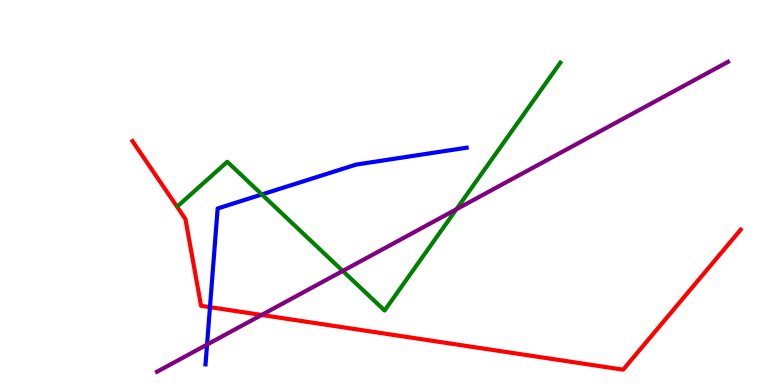[{'lines': ['blue', 'red'], 'intersections': [{'x': 2.71, 'y': 2.02}]}, {'lines': ['green', 'red'], 'intersections': []}, {'lines': ['purple', 'red'], 'intersections': [{'x': 3.38, 'y': 1.82}]}, {'lines': ['blue', 'green'], 'intersections': [{'x': 3.38, 'y': 4.95}]}, {'lines': ['blue', 'purple'], 'intersections': [{'x': 2.67, 'y': 1.05}]}, {'lines': ['green', 'purple'], 'intersections': [{'x': 4.42, 'y': 2.96}, {'x': 5.89, 'y': 4.56}]}]